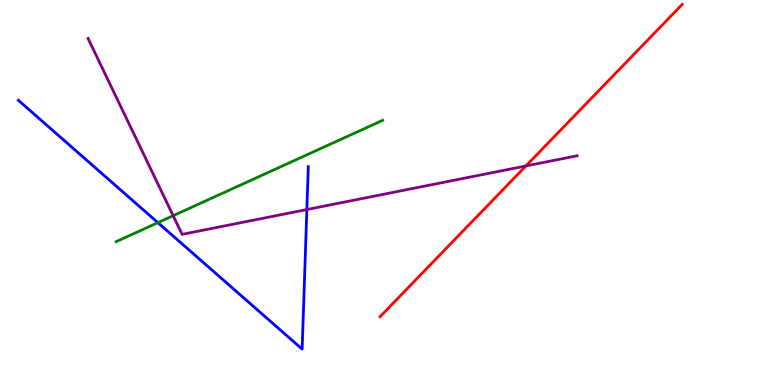[{'lines': ['blue', 'red'], 'intersections': []}, {'lines': ['green', 'red'], 'intersections': []}, {'lines': ['purple', 'red'], 'intersections': [{'x': 6.79, 'y': 5.69}]}, {'lines': ['blue', 'green'], 'intersections': [{'x': 2.04, 'y': 4.22}]}, {'lines': ['blue', 'purple'], 'intersections': [{'x': 3.96, 'y': 4.56}]}, {'lines': ['green', 'purple'], 'intersections': [{'x': 2.23, 'y': 4.4}]}]